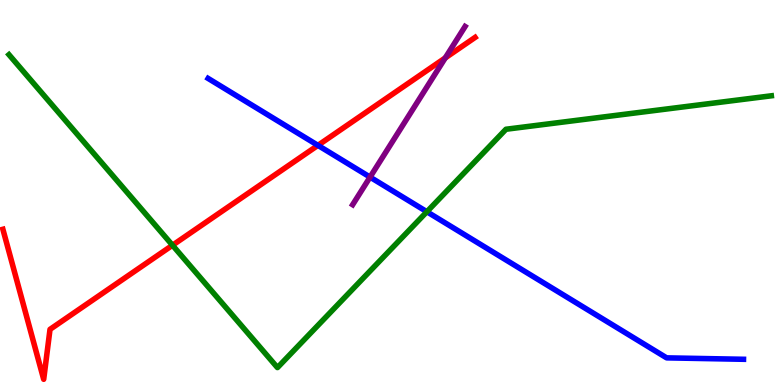[{'lines': ['blue', 'red'], 'intersections': [{'x': 4.1, 'y': 6.22}]}, {'lines': ['green', 'red'], 'intersections': [{'x': 2.23, 'y': 3.63}]}, {'lines': ['purple', 'red'], 'intersections': [{'x': 5.75, 'y': 8.5}]}, {'lines': ['blue', 'green'], 'intersections': [{'x': 5.51, 'y': 4.5}]}, {'lines': ['blue', 'purple'], 'intersections': [{'x': 4.77, 'y': 5.4}]}, {'lines': ['green', 'purple'], 'intersections': []}]